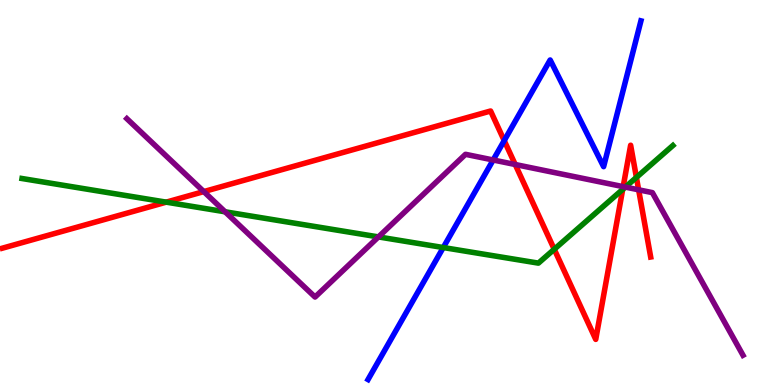[{'lines': ['blue', 'red'], 'intersections': [{'x': 6.51, 'y': 6.35}]}, {'lines': ['green', 'red'], 'intersections': [{'x': 2.14, 'y': 4.75}, {'x': 7.15, 'y': 3.53}, {'x': 8.03, 'y': 5.08}, {'x': 8.21, 'y': 5.39}]}, {'lines': ['purple', 'red'], 'intersections': [{'x': 2.63, 'y': 5.02}, {'x': 6.65, 'y': 5.73}, {'x': 8.04, 'y': 5.15}, {'x': 8.24, 'y': 5.07}]}, {'lines': ['blue', 'green'], 'intersections': [{'x': 5.72, 'y': 3.57}]}, {'lines': ['blue', 'purple'], 'intersections': [{'x': 6.36, 'y': 5.84}]}, {'lines': ['green', 'purple'], 'intersections': [{'x': 2.9, 'y': 4.5}, {'x': 4.88, 'y': 3.85}, {'x': 8.07, 'y': 5.14}]}]